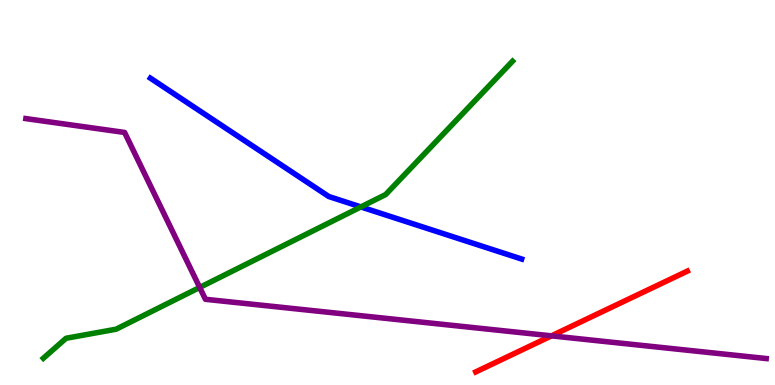[{'lines': ['blue', 'red'], 'intersections': []}, {'lines': ['green', 'red'], 'intersections': []}, {'lines': ['purple', 'red'], 'intersections': [{'x': 7.12, 'y': 1.28}]}, {'lines': ['blue', 'green'], 'intersections': [{'x': 4.66, 'y': 4.63}]}, {'lines': ['blue', 'purple'], 'intersections': []}, {'lines': ['green', 'purple'], 'intersections': [{'x': 2.58, 'y': 2.53}]}]